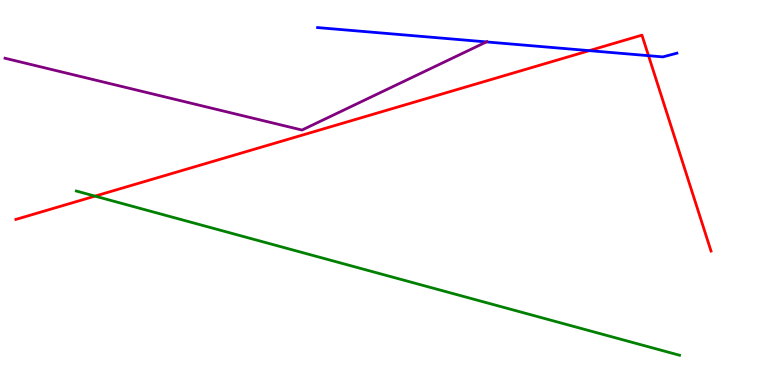[{'lines': ['blue', 'red'], 'intersections': [{'x': 7.6, 'y': 8.68}, {'x': 8.37, 'y': 8.55}]}, {'lines': ['green', 'red'], 'intersections': [{'x': 1.23, 'y': 4.91}]}, {'lines': ['purple', 'red'], 'intersections': []}, {'lines': ['blue', 'green'], 'intersections': []}, {'lines': ['blue', 'purple'], 'intersections': [{'x': 6.28, 'y': 8.91}]}, {'lines': ['green', 'purple'], 'intersections': []}]